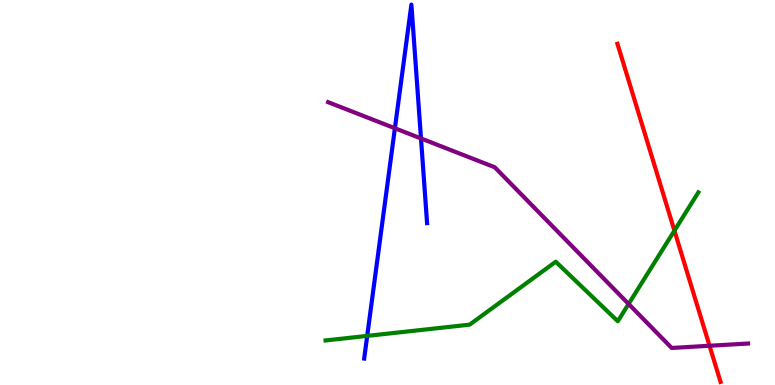[{'lines': ['blue', 'red'], 'intersections': []}, {'lines': ['green', 'red'], 'intersections': [{'x': 8.7, 'y': 4.01}]}, {'lines': ['purple', 'red'], 'intersections': [{'x': 9.16, 'y': 1.02}]}, {'lines': ['blue', 'green'], 'intersections': [{'x': 4.74, 'y': 1.28}]}, {'lines': ['blue', 'purple'], 'intersections': [{'x': 5.1, 'y': 6.67}, {'x': 5.43, 'y': 6.4}]}, {'lines': ['green', 'purple'], 'intersections': [{'x': 8.11, 'y': 2.1}]}]